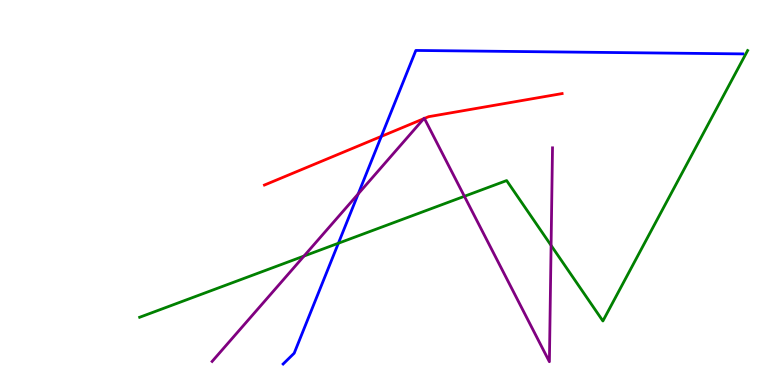[{'lines': ['blue', 'red'], 'intersections': [{'x': 4.92, 'y': 6.46}]}, {'lines': ['green', 'red'], 'intersections': []}, {'lines': ['purple', 'red'], 'intersections': [{'x': 5.47, 'y': 6.92}, {'x': 5.48, 'y': 6.92}]}, {'lines': ['blue', 'green'], 'intersections': [{'x': 4.37, 'y': 3.68}]}, {'lines': ['blue', 'purple'], 'intersections': [{'x': 4.62, 'y': 4.96}]}, {'lines': ['green', 'purple'], 'intersections': [{'x': 3.92, 'y': 3.35}, {'x': 5.99, 'y': 4.9}, {'x': 7.11, 'y': 3.63}]}]